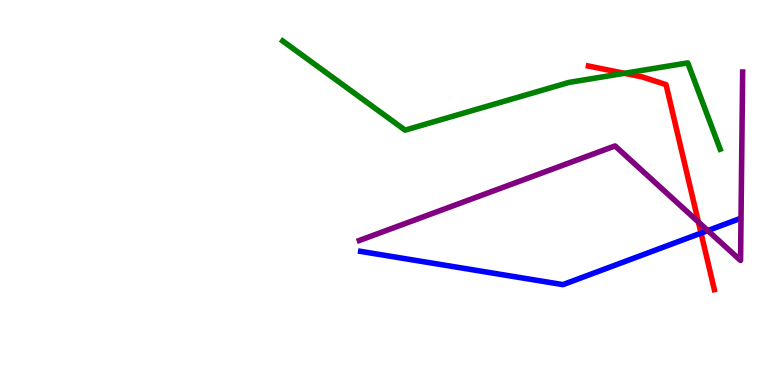[{'lines': ['blue', 'red'], 'intersections': [{'x': 9.05, 'y': 3.95}]}, {'lines': ['green', 'red'], 'intersections': [{'x': 8.06, 'y': 8.1}]}, {'lines': ['purple', 'red'], 'intersections': [{'x': 9.01, 'y': 4.23}]}, {'lines': ['blue', 'green'], 'intersections': []}, {'lines': ['blue', 'purple'], 'intersections': [{'x': 9.13, 'y': 4.01}]}, {'lines': ['green', 'purple'], 'intersections': []}]